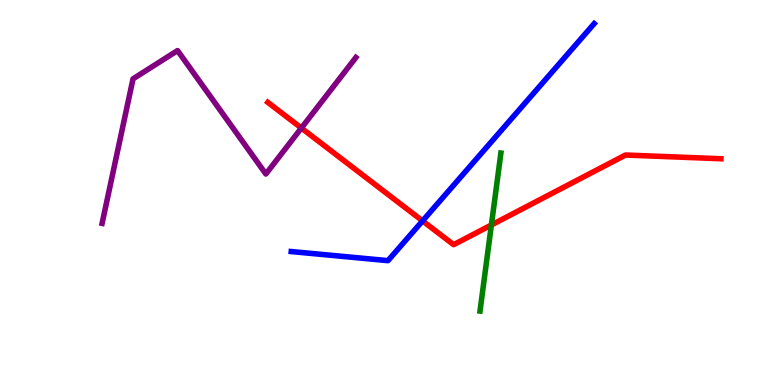[{'lines': ['blue', 'red'], 'intersections': [{'x': 5.45, 'y': 4.26}]}, {'lines': ['green', 'red'], 'intersections': [{'x': 6.34, 'y': 4.16}]}, {'lines': ['purple', 'red'], 'intersections': [{'x': 3.89, 'y': 6.67}]}, {'lines': ['blue', 'green'], 'intersections': []}, {'lines': ['blue', 'purple'], 'intersections': []}, {'lines': ['green', 'purple'], 'intersections': []}]